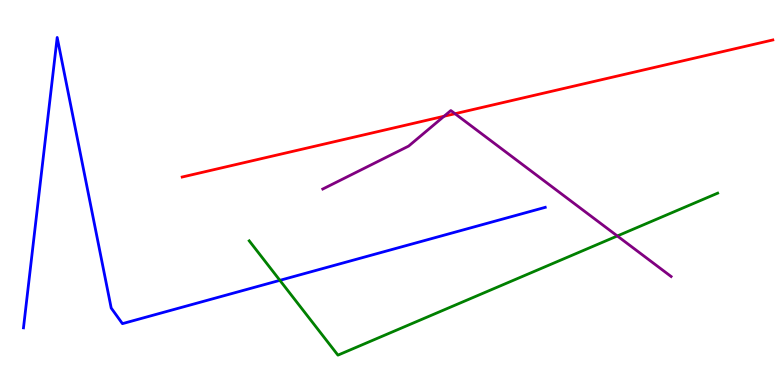[{'lines': ['blue', 'red'], 'intersections': []}, {'lines': ['green', 'red'], 'intersections': []}, {'lines': ['purple', 'red'], 'intersections': [{'x': 5.73, 'y': 6.98}, {'x': 5.87, 'y': 7.05}]}, {'lines': ['blue', 'green'], 'intersections': [{'x': 3.61, 'y': 2.72}]}, {'lines': ['blue', 'purple'], 'intersections': []}, {'lines': ['green', 'purple'], 'intersections': [{'x': 7.97, 'y': 3.87}]}]